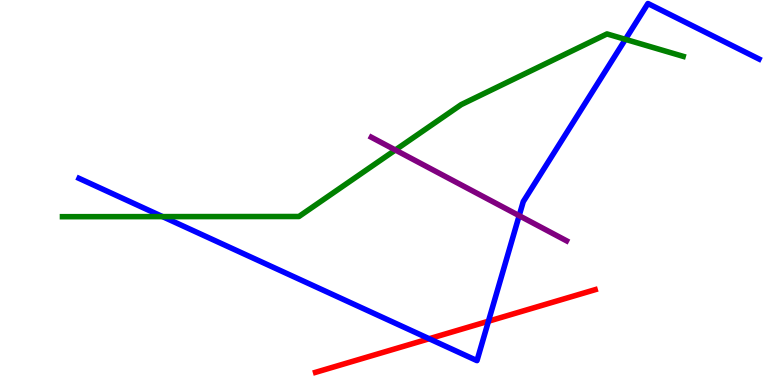[{'lines': ['blue', 'red'], 'intersections': [{'x': 5.54, 'y': 1.2}, {'x': 6.3, 'y': 1.66}]}, {'lines': ['green', 'red'], 'intersections': []}, {'lines': ['purple', 'red'], 'intersections': []}, {'lines': ['blue', 'green'], 'intersections': [{'x': 2.1, 'y': 4.37}, {'x': 8.07, 'y': 8.98}]}, {'lines': ['blue', 'purple'], 'intersections': [{'x': 6.7, 'y': 4.4}]}, {'lines': ['green', 'purple'], 'intersections': [{'x': 5.1, 'y': 6.1}]}]